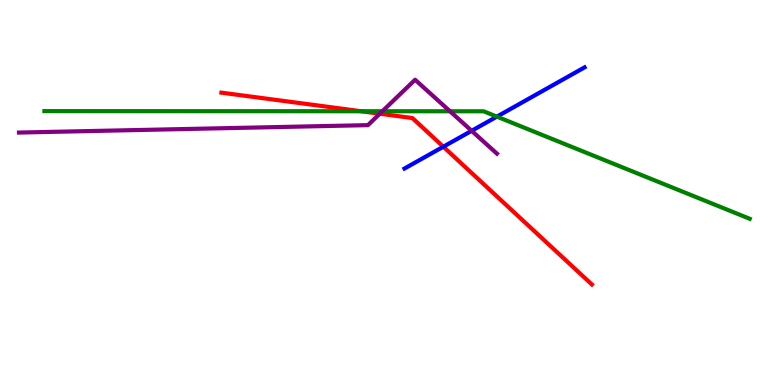[{'lines': ['blue', 'red'], 'intersections': [{'x': 5.72, 'y': 6.19}]}, {'lines': ['green', 'red'], 'intersections': [{'x': 4.66, 'y': 7.11}]}, {'lines': ['purple', 'red'], 'intersections': [{'x': 4.9, 'y': 7.05}]}, {'lines': ['blue', 'green'], 'intersections': [{'x': 6.41, 'y': 6.97}]}, {'lines': ['blue', 'purple'], 'intersections': [{'x': 6.09, 'y': 6.6}]}, {'lines': ['green', 'purple'], 'intersections': [{'x': 4.93, 'y': 7.11}, {'x': 5.81, 'y': 7.11}]}]